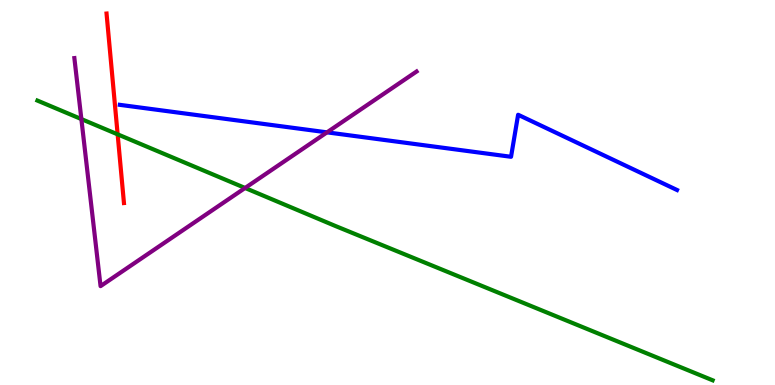[{'lines': ['blue', 'red'], 'intersections': []}, {'lines': ['green', 'red'], 'intersections': [{'x': 1.52, 'y': 6.51}]}, {'lines': ['purple', 'red'], 'intersections': []}, {'lines': ['blue', 'green'], 'intersections': []}, {'lines': ['blue', 'purple'], 'intersections': [{'x': 4.22, 'y': 6.56}]}, {'lines': ['green', 'purple'], 'intersections': [{'x': 1.05, 'y': 6.91}, {'x': 3.16, 'y': 5.12}]}]